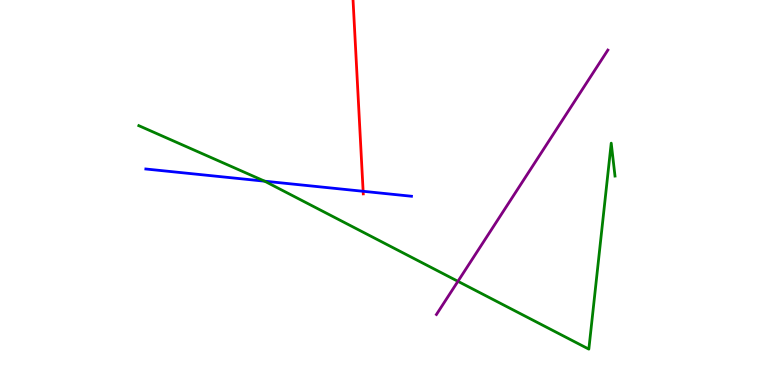[{'lines': ['blue', 'red'], 'intersections': [{'x': 4.69, 'y': 5.03}]}, {'lines': ['green', 'red'], 'intersections': []}, {'lines': ['purple', 'red'], 'intersections': []}, {'lines': ['blue', 'green'], 'intersections': [{'x': 3.41, 'y': 5.29}]}, {'lines': ['blue', 'purple'], 'intersections': []}, {'lines': ['green', 'purple'], 'intersections': [{'x': 5.91, 'y': 2.69}]}]